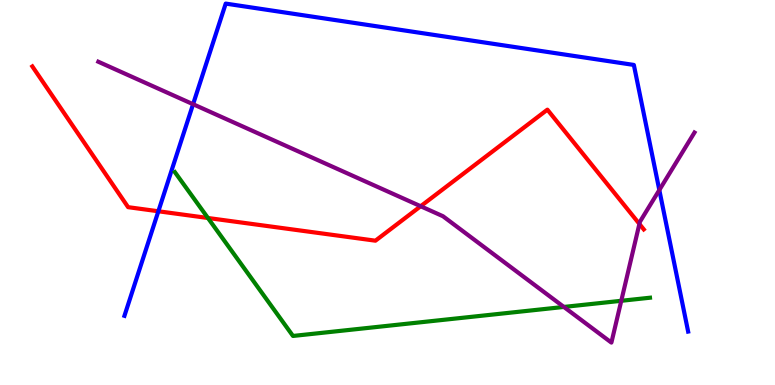[{'lines': ['blue', 'red'], 'intersections': [{'x': 2.04, 'y': 4.51}]}, {'lines': ['green', 'red'], 'intersections': [{'x': 2.68, 'y': 4.34}]}, {'lines': ['purple', 'red'], 'intersections': [{'x': 5.43, 'y': 4.64}, {'x': 8.25, 'y': 4.18}]}, {'lines': ['blue', 'green'], 'intersections': []}, {'lines': ['blue', 'purple'], 'intersections': [{'x': 2.49, 'y': 7.29}, {'x': 8.51, 'y': 5.06}]}, {'lines': ['green', 'purple'], 'intersections': [{'x': 7.28, 'y': 2.03}, {'x': 8.02, 'y': 2.19}]}]